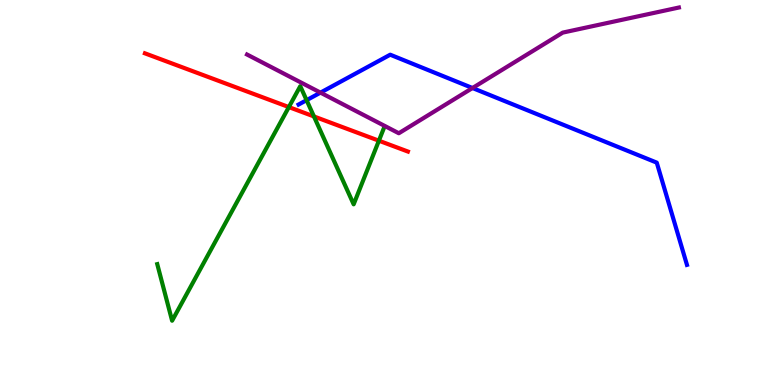[{'lines': ['blue', 'red'], 'intersections': []}, {'lines': ['green', 'red'], 'intersections': [{'x': 3.73, 'y': 7.22}, {'x': 4.05, 'y': 6.98}, {'x': 4.89, 'y': 6.35}]}, {'lines': ['purple', 'red'], 'intersections': []}, {'lines': ['blue', 'green'], 'intersections': [{'x': 3.96, 'y': 7.4}]}, {'lines': ['blue', 'purple'], 'intersections': [{'x': 4.14, 'y': 7.59}, {'x': 6.1, 'y': 7.71}]}, {'lines': ['green', 'purple'], 'intersections': []}]